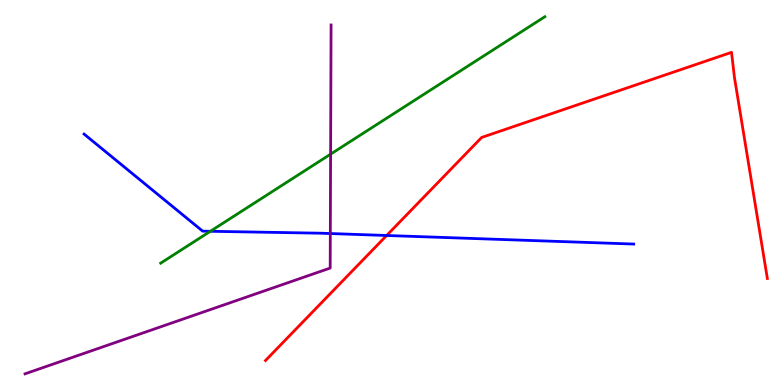[{'lines': ['blue', 'red'], 'intersections': [{'x': 4.99, 'y': 3.88}]}, {'lines': ['green', 'red'], 'intersections': []}, {'lines': ['purple', 'red'], 'intersections': []}, {'lines': ['blue', 'green'], 'intersections': [{'x': 2.71, 'y': 3.99}]}, {'lines': ['blue', 'purple'], 'intersections': [{'x': 4.26, 'y': 3.93}]}, {'lines': ['green', 'purple'], 'intersections': [{'x': 4.27, 'y': 6.0}]}]